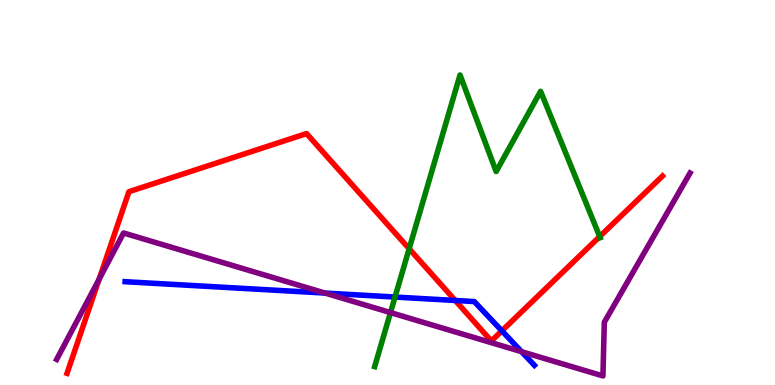[{'lines': ['blue', 'red'], 'intersections': [{'x': 5.87, 'y': 2.2}, {'x': 6.48, 'y': 1.41}]}, {'lines': ['green', 'red'], 'intersections': [{'x': 5.28, 'y': 3.54}, {'x': 7.74, 'y': 3.86}]}, {'lines': ['purple', 'red'], 'intersections': [{'x': 1.28, 'y': 2.75}]}, {'lines': ['blue', 'green'], 'intersections': [{'x': 5.1, 'y': 2.28}]}, {'lines': ['blue', 'purple'], 'intersections': [{'x': 4.19, 'y': 2.39}, {'x': 6.73, 'y': 0.866}]}, {'lines': ['green', 'purple'], 'intersections': [{'x': 5.04, 'y': 1.88}]}]